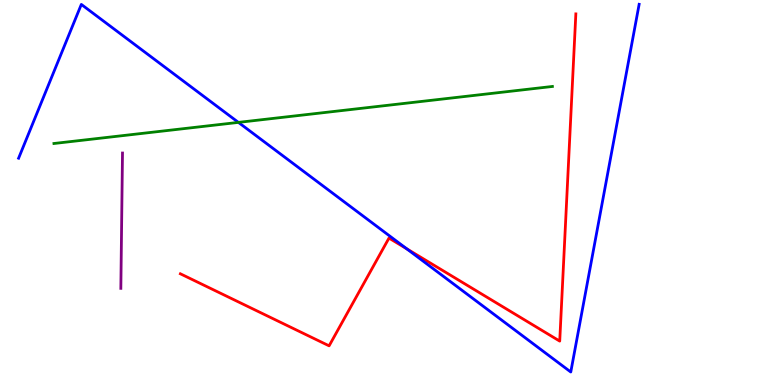[{'lines': ['blue', 'red'], 'intersections': [{'x': 5.25, 'y': 3.54}]}, {'lines': ['green', 'red'], 'intersections': []}, {'lines': ['purple', 'red'], 'intersections': []}, {'lines': ['blue', 'green'], 'intersections': [{'x': 3.08, 'y': 6.82}]}, {'lines': ['blue', 'purple'], 'intersections': []}, {'lines': ['green', 'purple'], 'intersections': []}]